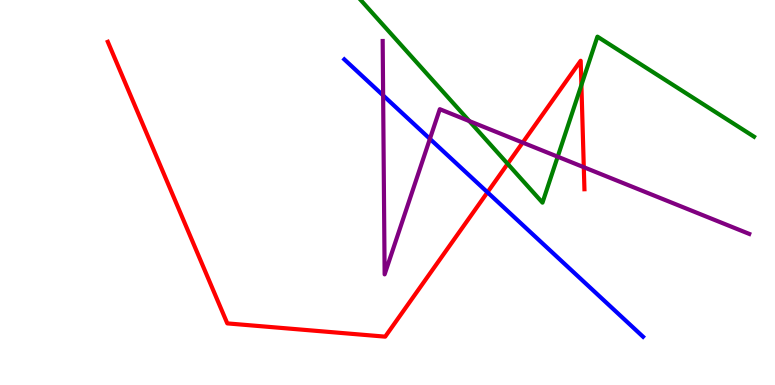[{'lines': ['blue', 'red'], 'intersections': [{'x': 6.29, 'y': 5.01}]}, {'lines': ['green', 'red'], 'intersections': [{'x': 6.55, 'y': 5.75}, {'x': 7.5, 'y': 7.79}]}, {'lines': ['purple', 'red'], 'intersections': [{'x': 6.74, 'y': 6.3}, {'x': 7.53, 'y': 5.66}]}, {'lines': ['blue', 'green'], 'intersections': []}, {'lines': ['blue', 'purple'], 'intersections': [{'x': 4.94, 'y': 7.52}, {'x': 5.55, 'y': 6.39}]}, {'lines': ['green', 'purple'], 'intersections': [{'x': 6.06, 'y': 6.86}, {'x': 7.2, 'y': 5.93}]}]